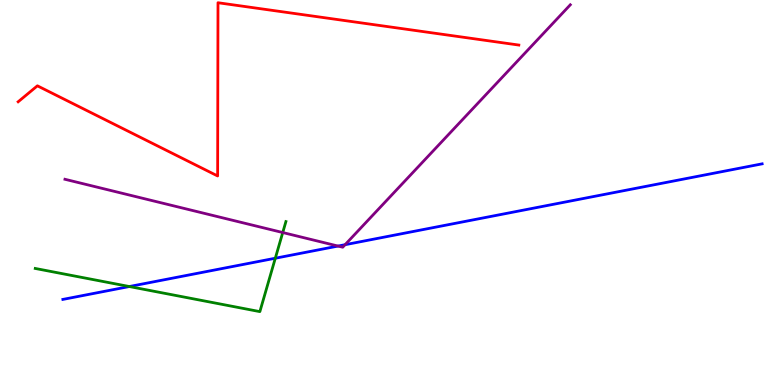[{'lines': ['blue', 'red'], 'intersections': []}, {'lines': ['green', 'red'], 'intersections': []}, {'lines': ['purple', 'red'], 'intersections': []}, {'lines': ['blue', 'green'], 'intersections': [{'x': 1.67, 'y': 2.56}, {'x': 3.55, 'y': 3.29}]}, {'lines': ['blue', 'purple'], 'intersections': [{'x': 4.36, 'y': 3.61}, {'x': 4.45, 'y': 3.64}]}, {'lines': ['green', 'purple'], 'intersections': [{'x': 3.65, 'y': 3.96}]}]